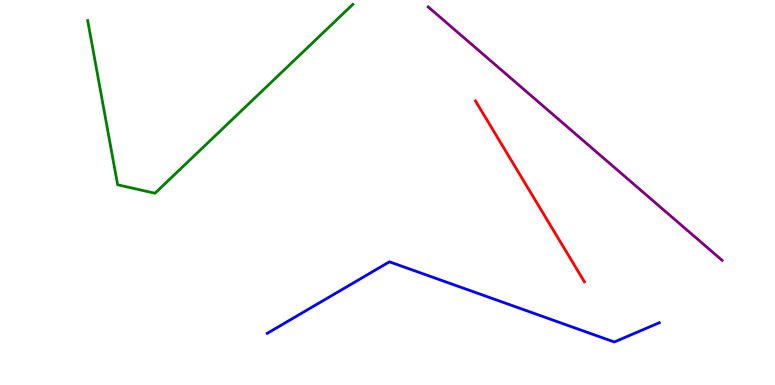[{'lines': ['blue', 'red'], 'intersections': []}, {'lines': ['green', 'red'], 'intersections': []}, {'lines': ['purple', 'red'], 'intersections': []}, {'lines': ['blue', 'green'], 'intersections': []}, {'lines': ['blue', 'purple'], 'intersections': []}, {'lines': ['green', 'purple'], 'intersections': []}]